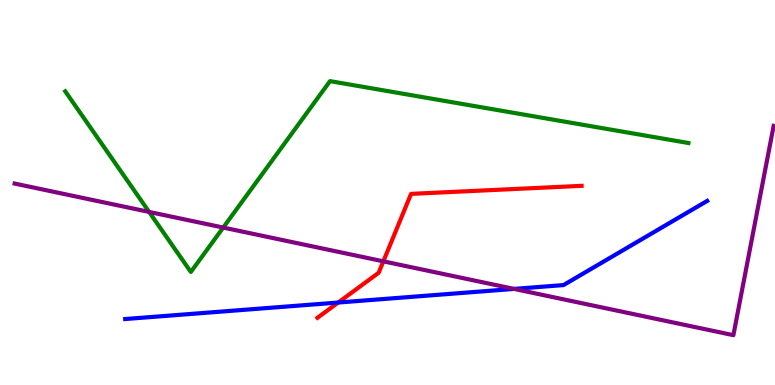[{'lines': ['blue', 'red'], 'intersections': [{'x': 4.36, 'y': 2.14}]}, {'lines': ['green', 'red'], 'intersections': []}, {'lines': ['purple', 'red'], 'intersections': [{'x': 4.95, 'y': 3.21}]}, {'lines': ['blue', 'green'], 'intersections': []}, {'lines': ['blue', 'purple'], 'intersections': [{'x': 6.63, 'y': 2.5}]}, {'lines': ['green', 'purple'], 'intersections': [{'x': 1.92, 'y': 4.5}, {'x': 2.88, 'y': 4.09}]}]